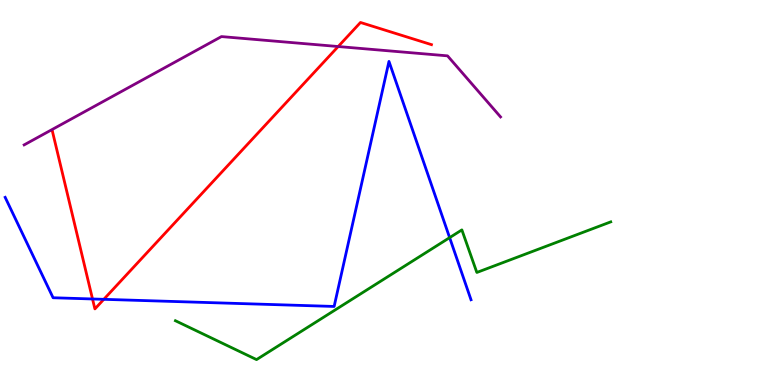[{'lines': ['blue', 'red'], 'intersections': [{'x': 1.19, 'y': 2.23}, {'x': 1.34, 'y': 2.23}]}, {'lines': ['green', 'red'], 'intersections': []}, {'lines': ['purple', 'red'], 'intersections': [{'x': 4.36, 'y': 8.79}]}, {'lines': ['blue', 'green'], 'intersections': [{'x': 5.8, 'y': 3.83}]}, {'lines': ['blue', 'purple'], 'intersections': []}, {'lines': ['green', 'purple'], 'intersections': []}]